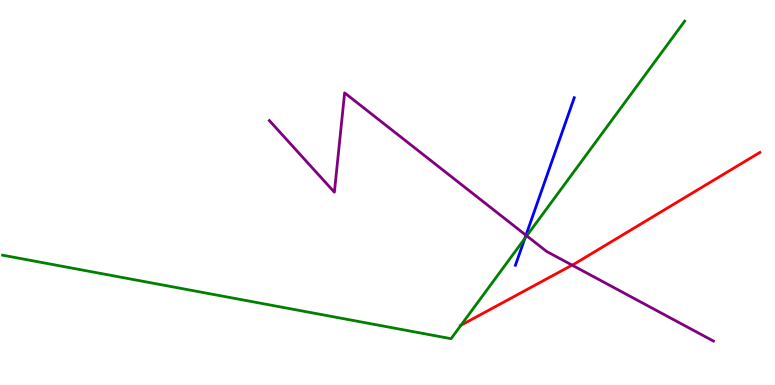[{'lines': ['blue', 'red'], 'intersections': []}, {'lines': ['green', 'red'], 'intersections': [{'x': 5.95, 'y': 1.55}]}, {'lines': ['purple', 'red'], 'intersections': [{'x': 7.38, 'y': 3.11}]}, {'lines': ['blue', 'green'], 'intersections': [{'x': 6.77, 'y': 3.81}]}, {'lines': ['blue', 'purple'], 'intersections': [{'x': 6.79, 'y': 3.89}]}, {'lines': ['green', 'purple'], 'intersections': [{'x': 6.8, 'y': 3.87}]}]